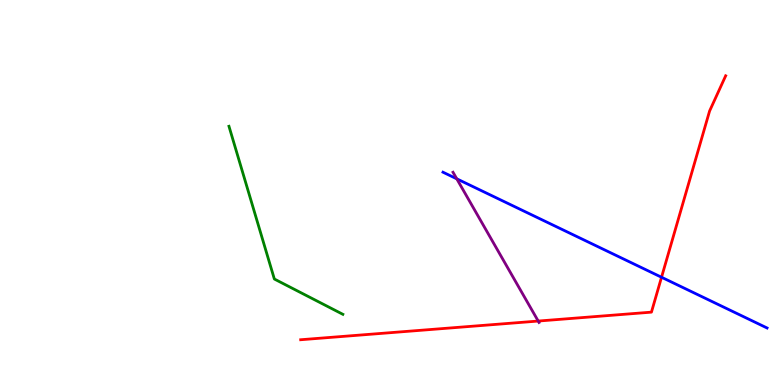[{'lines': ['blue', 'red'], 'intersections': [{'x': 8.54, 'y': 2.8}]}, {'lines': ['green', 'red'], 'intersections': []}, {'lines': ['purple', 'red'], 'intersections': [{'x': 6.94, 'y': 1.66}]}, {'lines': ['blue', 'green'], 'intersections': []}, {'lines': ['blue', 'purple'], 'intersections': [{'x': 5.89, 'y': 5.36}]}, {'lines': ['green', 'purple'], 'intersections': []}]